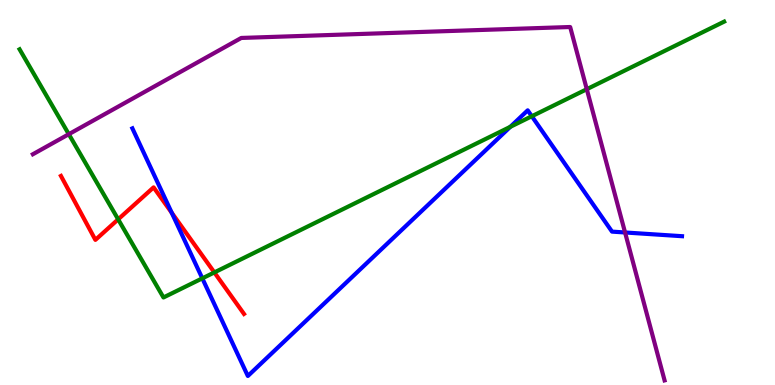[{'lines': ['blue', 'red'], 'intersections': [{'x': 2.22, 'y': 4.47}]}, {'lines': ['green', 'red'], 'intersections': [{'x': 1.52, 'y': 4.3}, {'x': 2.77, 'y': 2.92}]}, {'lines': ['purple', 'red'], 'intersections': []}, {'lines': ['blue', 'green'], 'intersections': [{'x': 2.61, 'y': 2.77}, {'x': 6.59, 'y': 6.71}, {'x': 6.86, 'y': 6.98}]}, {'lines': ['blue', 'purple'], 'intersections': [{'x': 8.07, 'y': 3.96}]}, {'lines': ['green', 'purple'], 'intersections': [{'x': 0.888, 'y': 6.51}, {'x': 7.57, 'y': 7.68}]}]